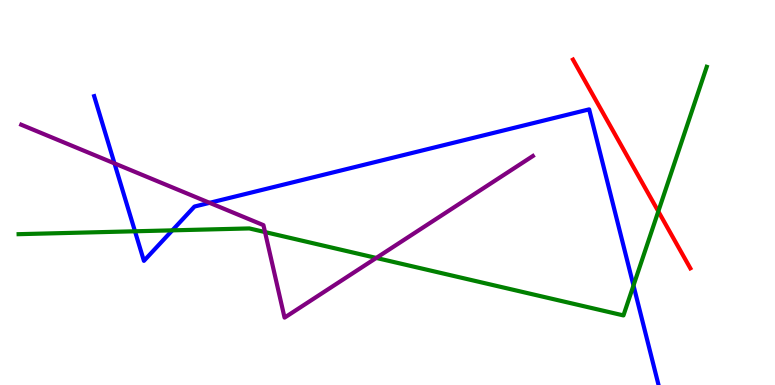[{'lines': ['blue', 'red'], 'intersections': []}, {'lines': ['green', 'red'], 'intersections': [{'x': 8.49, 'y': 4.51}]}, {'lines': ['purple', 'red'], 'intersections': []}, {'lines': ['blue', 'green'], 'intersections': [{'x': 1.74, 'y': 3.99}, {'x': 2.22, 'y': 4.02}, {'x': 8.17, 'y': 2.59}]}, {'lines': ['blue', 'purple'], 'intersections': [{'x': 1.48, 'y': 5.76}, {'x': 2.7, 'y': 4.73}]}, {'lines': ['green', 'purple'], 'intersections': [{'x': 3.42, 'y': 3.97}, {'x': 4.86, 'y': 3.3}]}]